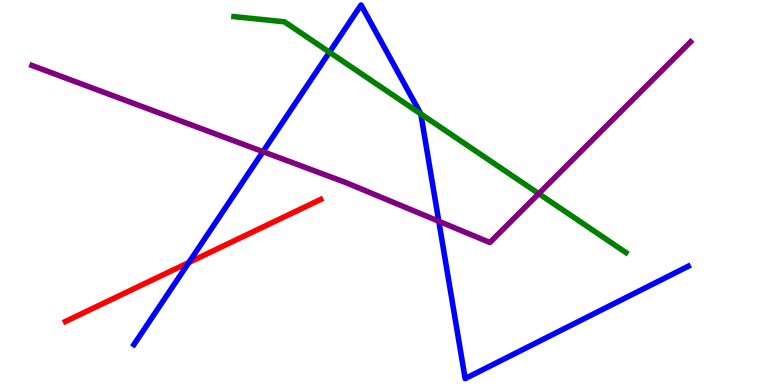[{'lines': ['blue', 'red'], 'intersections': [{'x': 2.44, 'y': 3.18}]}, {'lines': ['green', 'red'], 'intersections': []}, {'lines': ['purple', 'red'], 'intersections': []}, {'lines': ['blue', 'green'], 'intersections': [{'x': 4.25, 'y': 8.64}, {'x': 5.43, 'y': 7.04}]}, {'lines': ['blue', 'purple'], 'intersections': [{'x': 3.39, 'y': 6.06}, {'x': 5.66, 'y': 4.25}]}, {'lines': ['green', 'purple'], 'intersections': [{'x': 6.95, 'y': 4.97}]}]